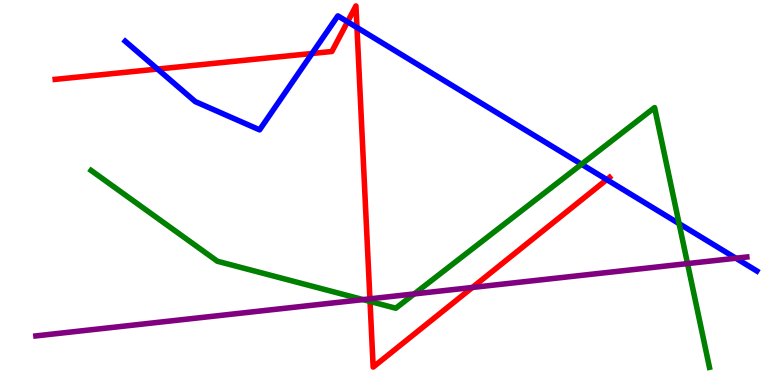[{'lines': ['blue', 'red'], 'intersections': [{'x': 2.03, 'y': 8.21}, {'x': 4.03, 'y': 8.61}, {'x': 4.48, 'y': 9.43}, {'x': 4.61, 'y': 9.29}, {'x': 7.83, 'y': 5.33}]}, {'lines': ['green', 'red'], 'intersections': [{'x': 4.77, 'y': 2.17}]}, {'lines': ['purple', 'red'], 'intersections': [{'x': 4.77, 'y': 2.24}, {'x': 6.09, 'y': 2.53}]}, {'lines': ['blue', 'green'], 'intersections': [{'x': 7.5, 'y': 5.73}, {'x': 8.76, 'y': 4.19}]}, {'lines': ['blue', 'purple'], 'intersections': [{'x': 9.5, 'y': 3.29}]}, {'lines': ['green', 'purple'], 'intersections': [{'x': 4.68, 'y': 2.22}, {'x': 5.34, 'y': 2.37}, {'x': 8.87, 'y': 3.15}]}]